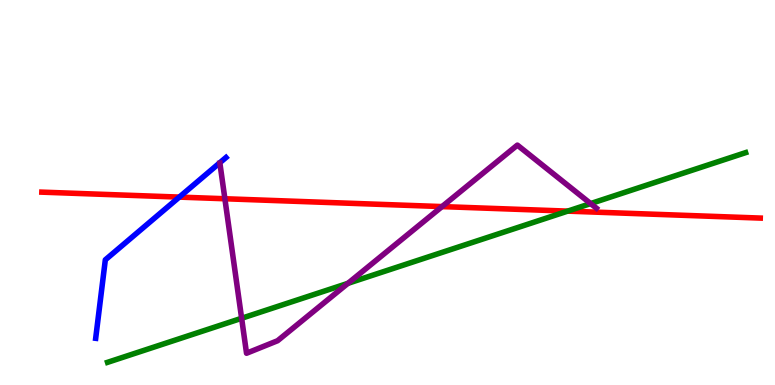[{'lines': ['blue', 'red'], 'intersections': [{'x': 2.31, 'y': 4.88}]}, {'lines': ['green', 'red'], 'intersections': [{'x': 7.32, 'y': 4.52}]}, {'lines': ['purple', 'red'], 'intersections': [{'x': 2.9, 'y': 4.84}, {'x': 5.7, 'y': 4.63}]}, {'lines': ['blue', 'green'], 'intersections': []}, {'lines': ['blue', 'purple'], 'intersections': []}, {'lines': ['green', 'purple'], 'intersections': [{'x': 3.12, 'y': 1.73}, {'x': 4.49, 'y': 2.64}, {'x': 7.62, 'y': 4.71}]}]